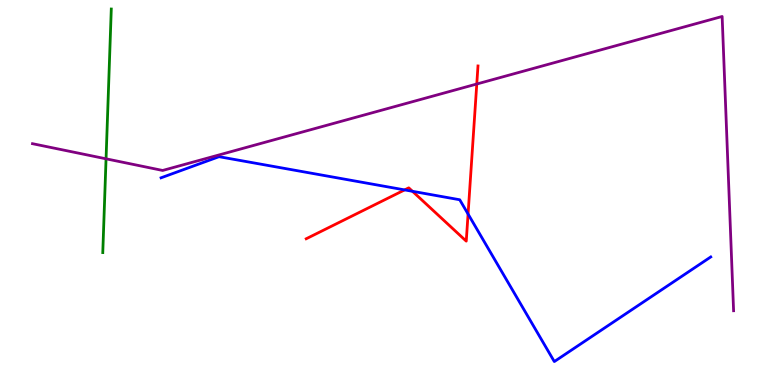[{'lines': ['blue', 'red'], 'intersections': [{'x': 5.22, 'y': 5.07}, {'x': 5.32, 'y': 5.03}, {'x': 6.04, 'y': 4.44}]}, {'lines': ['green', 'red'], 'intersections': []}, {'lines': ['purple', 'red'], 'intersections': [{'x': 6.15, 'y': 7.82}]}, {'lines': ['blue', 'green'], 'intersections': []}, {'lines': ['blue', 'purple'], 'intersections': []}, {'lines': ['green', 'purple'], 'intersections': [{'x': 1.37, 'y': 5.87}]}]